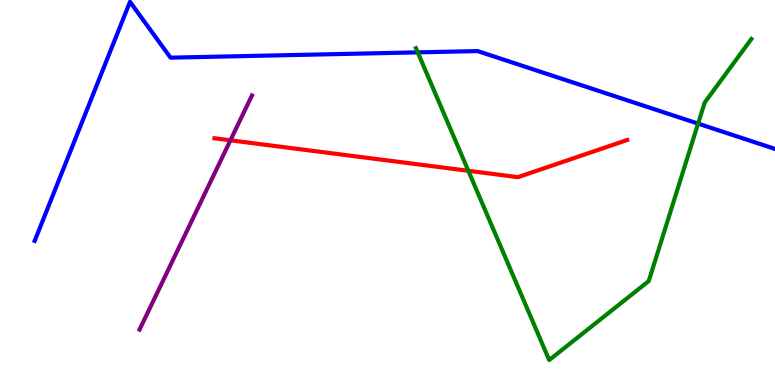[{'lines': ['blue', 'red'], 'intersections': []}, {'lines': ['green', 'red'], 'intersections': [{'x': 6.04, 'y': 5.56}]}, {'lines': ['purple', 'red'], 'intersections': [{'x': 2.97, 'y': 6.36}]}, {'lines': ['blue', 'green'], 'intersections': [{'x': 5.39, 'y': 8.64}, {'x': 9.01, 'y': 6.79}]}, {'lines': ['blue', 'purple'], 'intersections': []}, {'lines': ['green', 'purple'], 'intersections': []}]